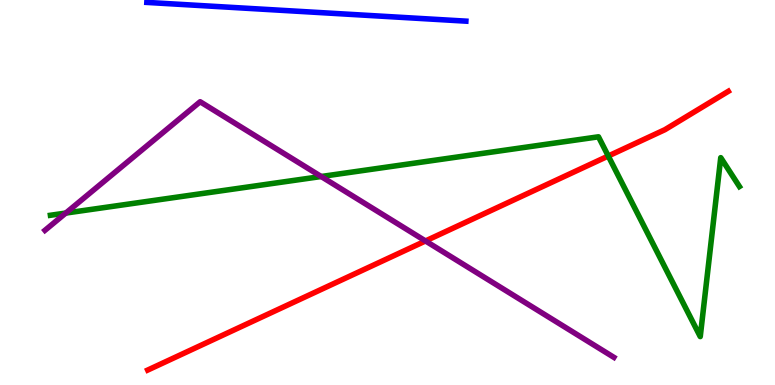[{'lines': ['blue', 'red'], 'intersections': []}, {'lines': ['green', 'red'], 'intersections': [{'x': 7.85, 'y': 5.95}]}, {'lines': ['purple', 'red'], 'intersections': [{'x': 5.49, 'y': 3.74}]}, {'lines': ['blue', 'green'], 'intersections': []}, {'lines': ['blue', 'purple'], 'intersections': []}, {'lines': ['green', 'purple'], 'intersections': [{'x': 0.849, 'y': 4.47}, {'x': 4.14, 'y': 5.42}]}]